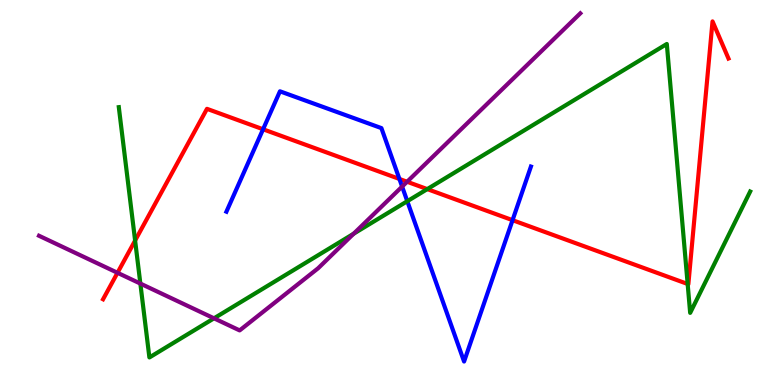[{'lines': ['blue', 'red'], 'intersections': [{'x': 3.39, 'y': 6.64}, {'x': 5.15, 'y': 5.35}, {'x': 6.61, 'y': 4.28}]}, {'lines': ['green', 'red'], 'intersections': [{'x': 1.74, 'y': 3.75}, {'x': 5.51, 'y': 5.09}, {'x': 8.87, 'y': 2.62}]}, {'lines': ['purple', 'red'], 'intersections': [{'x': 1.52, 'y': 2.91}, {'x': 5.25, 'y': 5.28}]}, {'lines': ['blue', 'green'], 'intersections': [{'x': 5.26, 'y': 4.77}]}, {'lines': ['blue', 'purple'], 'intersections': [{'x': 5.19, 'y': 5.15}]}, {'lines': ['green', 'purple'], 'intersections': [{'x': 1.81, 'y': 2.63}, {'x': 2.76, 'y': 1.73}, {'x': 4.56, 'y': 3.93}]}]